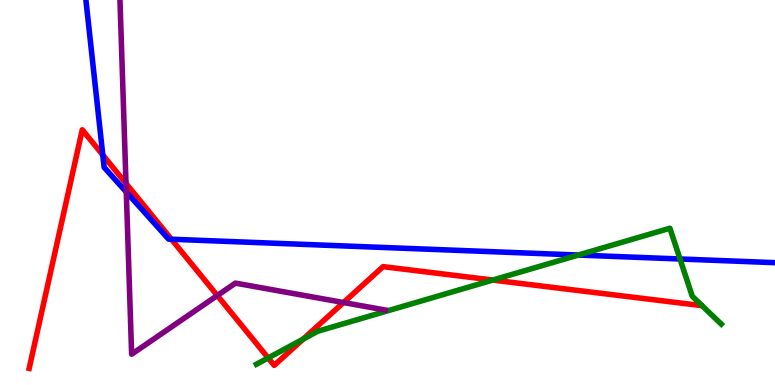[{'lines': ['blue', 'red'], 'intersections': [{'x': 1.33, 'y': 5.97}, {'x': 2.21, 'y': 3.79}]}, {'lines': ['green', 'red'], 'intersections': [{'x': 3.46, 'y': 0.703}, {'x': 3.91, 'y': 1.19}, {'x': 6.36, 'y': 2.73}]}, {'lines': ['purple', 'red'], 'intersections': [{'x': 1.63, 'y': 5.23}, {'x': 2.8, 'y': 2.32}, {'x': 4.43, 'y': 2.14}]}, {'lines': ['blue', 'green'], 'intersections': [{'x': 7.46, 'y': 3.38}, {'x': 8.77, 'y': 3.27}]}, {'lines': ['blue', 'purple'], 'intersections': [{'x': 1.63, 'y': 5.01}]}, {'lines': ['green', 'purple'], 'intersections': []}]